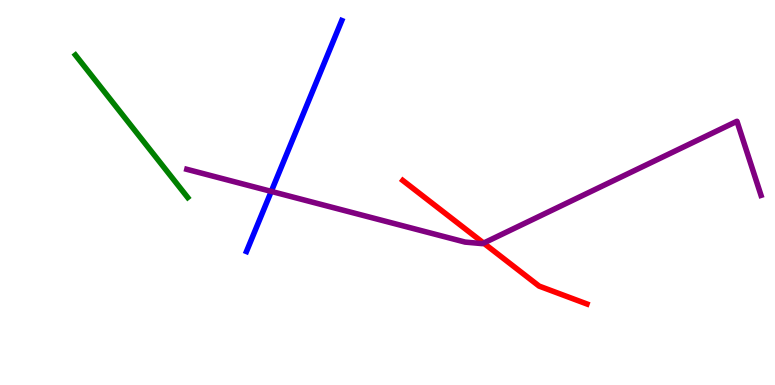[{'lines': ['blue', 'red'], 'intersections': []}, {'lines': ['green', 'red'], 'intersections': []}, {'lines': ['purple', 'red'], 'intersections': [{'x': 6.24, 'y': 3.69}]}, {'lines': ['blue', 'green'], 'intersections': []}, {'lines': ['blue', 'purple'], 'intersections': [{'x': 3.5, 'y': 5.03}]}, {'lines': ['green', 'purple'], 'intersections': []}]